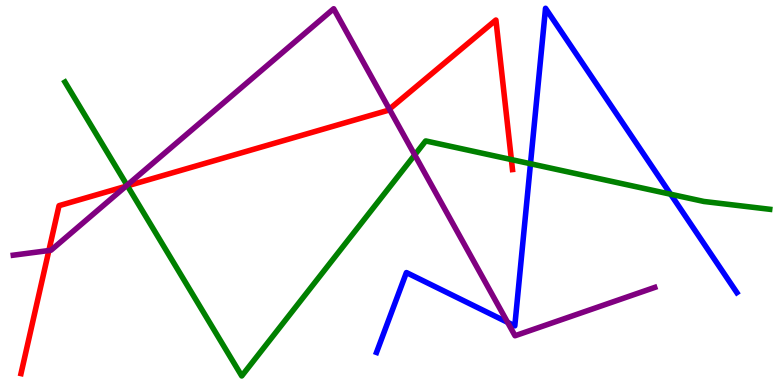[{'lines': ['blue', 'red'], 'intersections': []}, {'lines': ['green', 'red'], 'intersections': [{'x': 1.64, 'y': 5.17}, {'x': 6.6, 'y': 5.86}]}, {'lines': ['purple', 'red'], 'intersections': [{'x': 0.631, 'y': 3.49}, {'x': 1.62, 'y': 5.16}, {'x': 5.02, 'y': 7.16}]}, {'lines': ['blue', 'green'], 'intersections': [{'x': 6.84, 'y': 5.75}, {'x': 8.65, 'y': 4.95}]}, {'lines': ['blue', 'purple'], 'intersections': [{'x': 6.55, 'y': 1.63}]}, {'lines': ['green', 'purple'], 'intersections': [{'x': 1.64, 'y': 5.19}, {'x': 5.35, 'y': 5.98}]}]